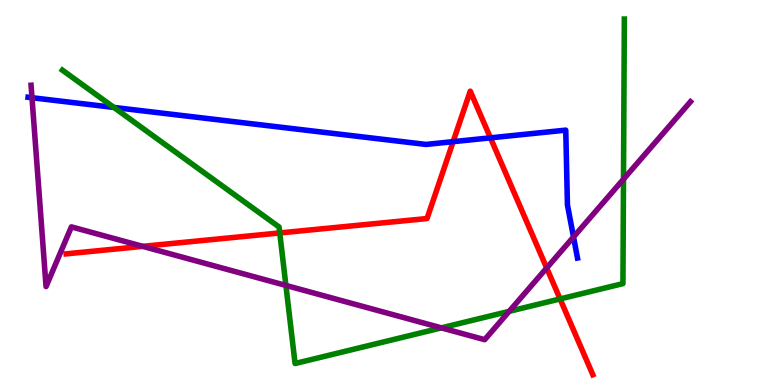[{'lines': ['blue', 'red'], 'intersections': [{'x': 5.85, 'y': 6.32}, {'x': 6.33, 'y': 6.42}]}, {'lines': ['green', 'red'], 'intersections': [{'x': 3.61, 'y': 3.95}, {'x': 7.23, 'y': 2.24}]}, {'lines': ['purple', 'red'], 'intersections': [{'x': 1.84, 'y': 3.6}, {'x': 7.05, 'y': 3.04}]}, {'lines': ['blue', 'green'], 'intersections': [{'x': 1.47, 'y': 7.21}]}, {'lines': ['blue', 'purple'], 'intersections': [{'x': 0.413, 'y': 7.46}, {'x': 7.4, 'y': 3.85}]}, {'lines': ['green', 'purple'], 'intersections': [{'x': 3.69, 'y': 2.59}, {'x': 5.7, 'y': 1.48}, {'x': 6.57, 'y': 1.91}, {'x': 8.05, 'y': 5.35}]}]